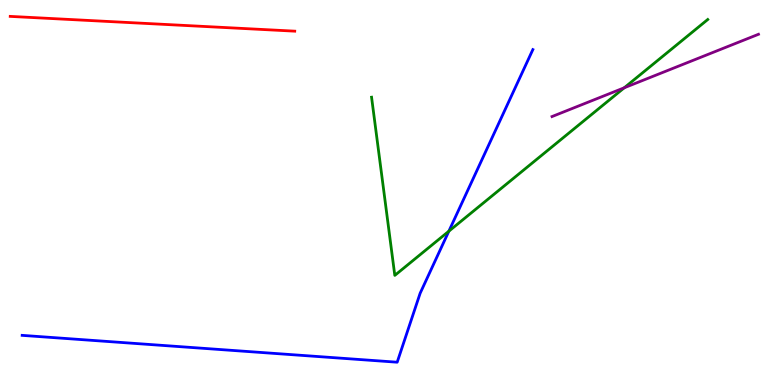[{'lines': ['blue', 'red'], 'intersections': []}, {'lines': ['green', 'red'], 'intersections': []}, {'lines': ['purple', 'red'], 'intersections': []}, {'lines': ['blue', 'green'], 'intersections': [{'x': 5.79, 'y': 3.99}]}, {'lines': ['blue', 'purple'], 'intersections': []}, {'lines': ['green', 'purple'], 'intersections': [{'x': 8.06, 'y': 7.72}]}]